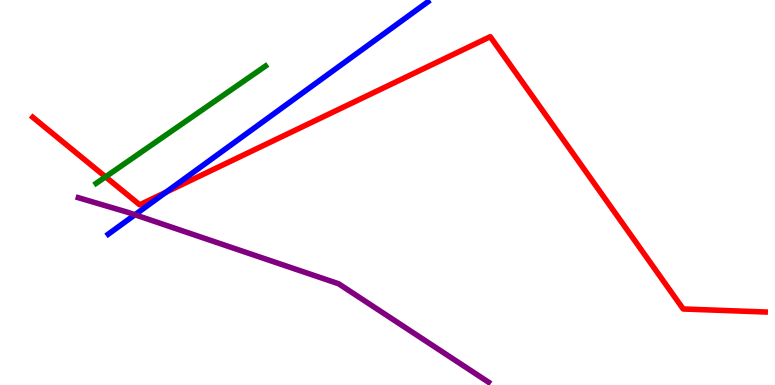[{'lines': ['blue', 'red'], 'intersections': [{'x': 2.14, 'y': 5.01}]}, {'lines': ['green', 'red'], 'intersections': [{'x': 1.36, 'y': 5.41}]}, {'lines': ['purple', 'red'], 'intersections': []}, {'lines': ['blue', 'green'], 'intersections': []}, {'lines': ['blue', 'purple'], 'intersections': [{'x': 1.74, 'y': 4.42}]}, {'lines': ['green', 'purple'], 'intersections': []}]